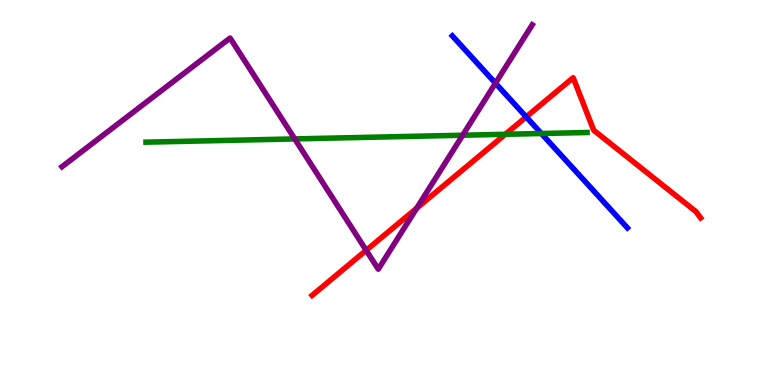[{'lines': ['blue', 'red'], 'intersections': [{'x': 6.79, 'y': 6.96}]}, {'lines': ['green', 'red'], 'intersections': [{'x': 6.52, 'y': 6.51}]}, {'lines': ['purple', 'red'], 'intersections': [{'x': 4.72, 'y': 3.5}, {'x': 5.38, 'y': 4.59}]}, {'lines': ['blue', 'green'], 'intersections': [{'x': 6.99, 'y': 6.53}]}, {'lines': ['blue', 'purple'], 'intersections': [{'x': 6.39, 'y': 7.84}]}, {'lines': ['green', 'purple'], 'intersections': [{'x': 3.8, 'y': 6.39}, {'x': 5.97, 'y': 6.49}]}]